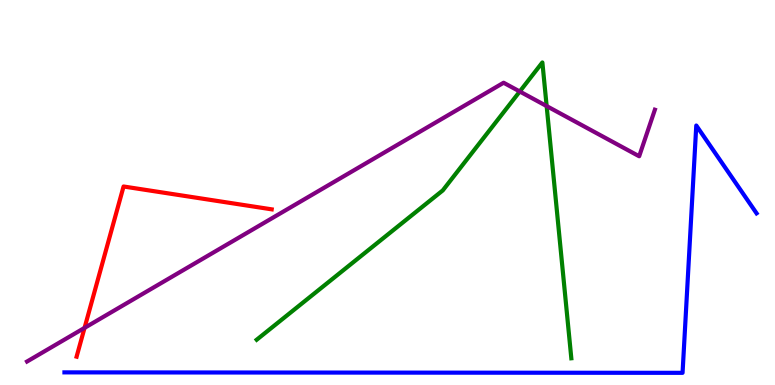[{'lines': ['blue', 'red'], 'intersections': []}, {'lines': ['green', 'red'], 'intersections': []}, {'lines': ['purple', 'red'], 'intersections': [{'x': 1.09, 'y': 1.48}]}, {'lines': ['blue', 'green'], 'intersections': []}, {'lines': ['blue', 'purple'], 'intersections': []}, {'lines': ['green', 'purple'], 'intersections': [{'x': 6.71, 'y': 7.62}, {'x': 7.05, 'y': 7.24}]}]